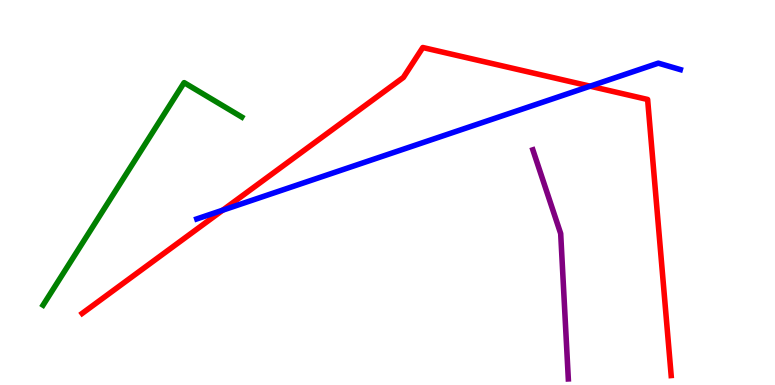[{'lines': ['blue', 'red'], 'intersections': [{'x': 2.87, 'y': 4.54}, {'x': 7.61, 'y': 7.76}]}, {'lines': ['green', 'red'], 'intersections': []}, {'lines': ['purple', 'red'], 'intersections': []}, {'lines': ['blue', 'green'], 'intersections': []}, {'lines': ['blue', 'purple'], 'intersections': []}, {'lines': ['green', 'purple'], 'intersections': []}]